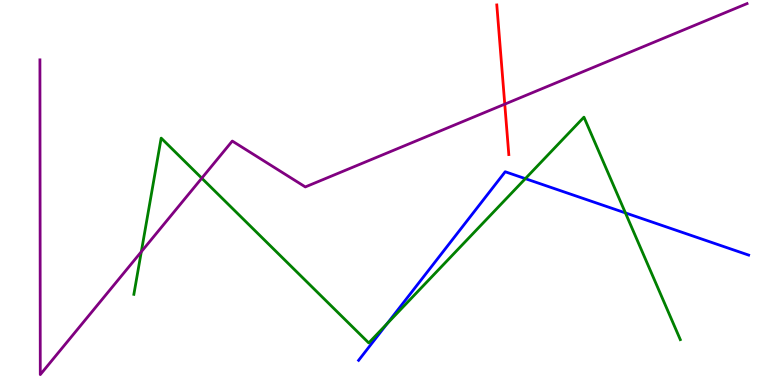[{'lines': ['blue', 'red'], 'intersections': []}, {'lines': ['green', 'red'], 'intersections': []}, {'lines': ['purple', 'red'], 'intersections': [{'x': 6.51, 'y': 7.29}]}, {'lines': ['blue', 'green'], 'intersections': [{'x': 5.0, 'y': 1.59}, {'x': 6.78, 'y': 5.36}, {'x': 8.07, 'y': 4.47}]}, {'lines': ['blue', 'purple'], 'intersections': []}, {'lines': ['green', 'purple'], 'intersections': [{'x': 1.82, 'y': 3.46}, {'x': 2.6, 'y': 5.37}]}]